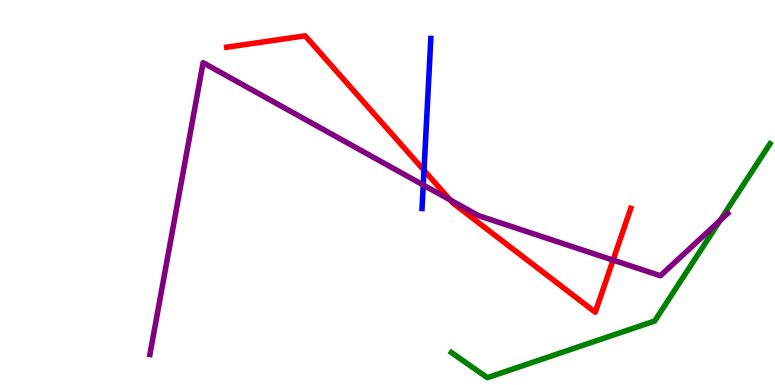[{'lines': ['blue', 'red'], 'intersections': [{'x': 5.47, 'y': 5.58}]}, {'lines': ['green', 'red'], 'intersections': []}, {'lines': ['purple', 'red'], 'intersections': [{'x': 5.81, 'y': 4.81}, {'x': 7.91, 'y': 3.24}]}, {'lines': ['blue', 'green'], 'intersections': []}, {'lines': ['blue', 'purple'], 'intersections': [{'x': 5.46, 'y': 5.2}]}, {'lines': ['green', 'purple'], 'intersections': [{'x': 9.29, 'y': 4.27}]}]